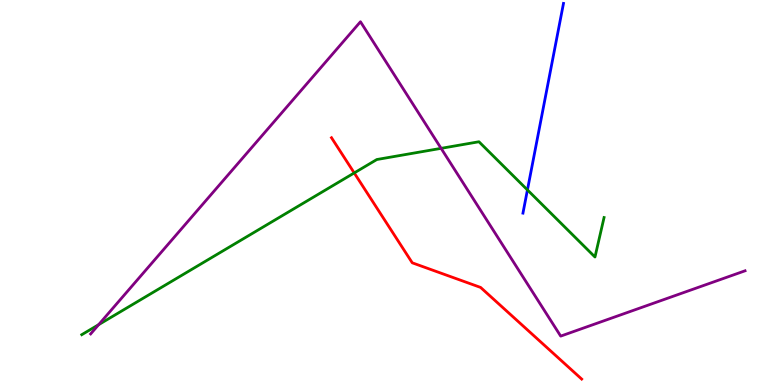[{'lines': ['blue', 'red'], 'intersections': []}, {'lines': ['green', 'red'], 'intersections': [{'x': 4.57, 'y': 5.51}]}, {'lines': ['purple', 'red'], 'intersections': []}, {'lines': ['blue', 'green'], 'intersections': [{'x': 6.81, 'y': 5.07}]}, {'lines': ['blue', 'purple'], 'intersections': []}, {'lines': ['green', 'purple'], 'intersections': [{'x': 1.27, 'y': 1.57}, {'x': 5.69, 'y': 6.15}]}]